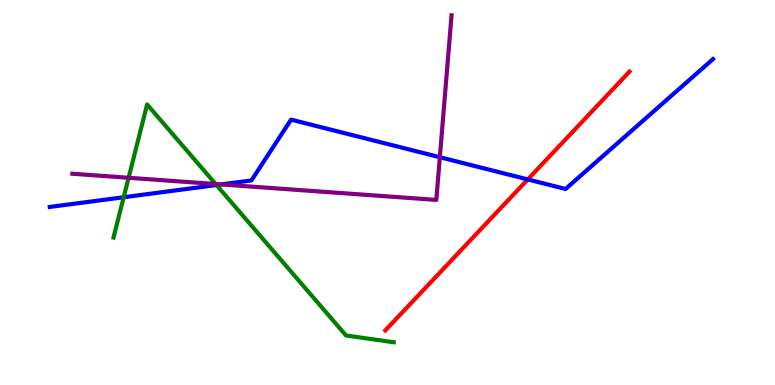[{'lines': ['blue', 'red'], 'intersections': [{'x': 6.81, 'y': 5.34}]}, {'lines': ['green', 'red'], 'intersections': []}, {'lines': ['purple', 'red'], 'intersections': []}, {'lines': ['blue', 'green'], 'intersections': [{'x': 1.6, 'y': 4.88}, {'x': 2.79, 'y': 5.19}]}, {'lines': ['blue', 'purple'], 'intersections': [{'x': 2.85, 'y': 5.21}, {'x': 5.68, 'y': 5.92}]}, {'lines': ['green', 'purple'], 'intersections': [{'x': 1.66, 'y': 5.38}, {'x': 2.78, 'y': 5.22}]}]